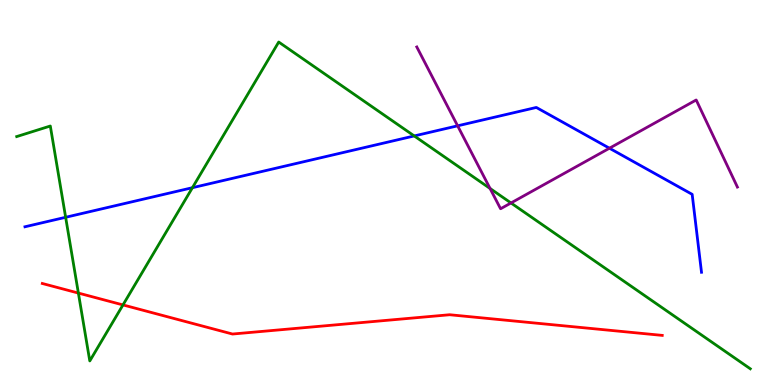[{'lines': ['blue', 'red'], 'intersections': []}, {'lines': ['green', 'red'], 'intersections': [{'x': 1.01, 'y': 2.39}, {'x': 1.59, 'y': 2.08}]}, {'lines': ['purple', 'red'], 'intersections': []}, {'lines': ['blue', 'green'], 'intersections': [{'x': 0.847, 'y': 4.36}, {'x': 2.48, 'y': 5.12}, {'x': 5.35, 'y': 6.47}]}, {'lines': ['blue', 'purple'], 'intersections': [{'x': 5.9, 'y': 6.73}, {'x': 7.86, 'y': 6.15}]}, {'lines': ['green', 'purple'], 'intersections': [{'x': 6.32, 'y': 5.1}, {'x': 6.59, 'y': 4.73}]}]